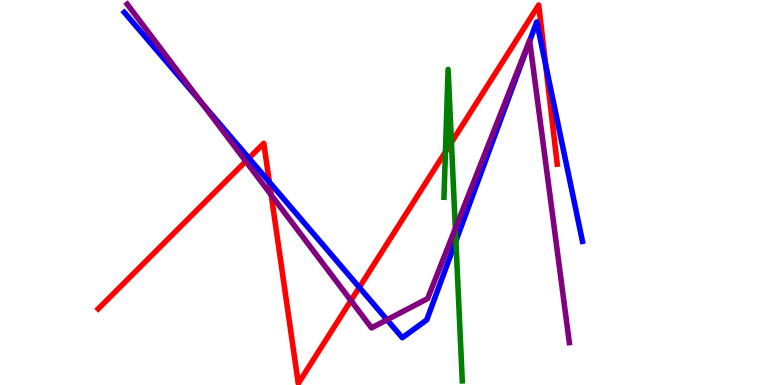[{'lines': ['blue', 'red'], 'intersections': [{'x': 3.21, 'y': 5.89}, {'x': 3.48, 'y': 5.27}, {'x': 4.64, 'y': 2.54}, {'x': 7.04, 'y': 8.32}]}, {'lines': ['green', 'red'], 'intersections': [{'x': 5.75, 'y': 6.06}, {'x': 5.82, 'y': 6.3}]}, {'lines': ['purple', 'red'], 'intersections': [{'x': 3.17, 'y': 5.81}, {'x': 3.5, 'y': 4.94}, {'x': 4.53, 'y': 2.19}]}, {'lines': ['blue', 'green'], 'intersections': [{'x': 5.88, 'y': 3.74}]}, {'lines': ['blue', 'purple'], 'intersections': [{'x': 2.6, 'y': 7.32}, {'x': 4.99, 'y': 1.69}, {'x': 6.83, 'y': 8.93}]}, {'lines': ['green', 'purple'], 'intersections': [{'x': 5.88, 'y': 4.07}]}]